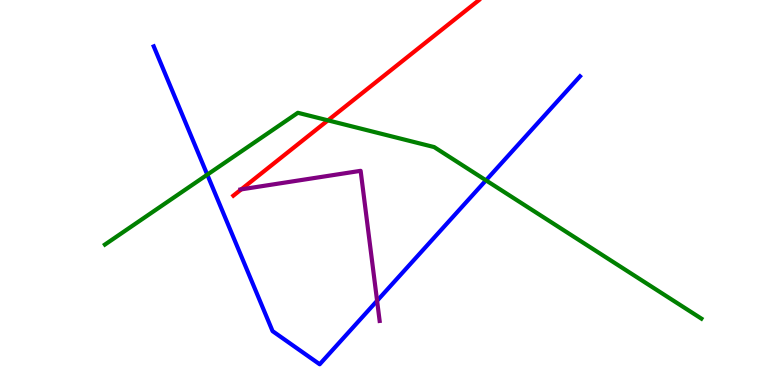[{'lines': ['blue', 'red'], 'intersections': []}, {'lines': ['green', 'red'], 'intersections': [{'x': 4.23, 'y': 6.87}]}, {'lines': ['purple', 'red'], 'intersections': [{'x': 3.11, 'y': 5.08}]}, {'lines': ['blue', 'green'], 'intersections': [{'x': 2.67, 'y': 5.46}, {'x': 6.27, 'y': 5.32}]}, {'lines': ['blue', 'purple'], 'intersections': [{'x': 4.87, 'y': 2.19}]}, {'lines': ['green', 'purple'], 'intersections': []}]